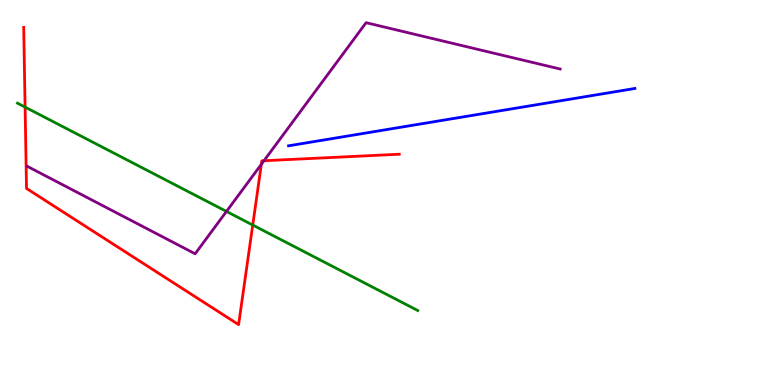[{'lines': ['blue', 'red'], 'intersections': []}, {'lines': ['green', 'red'], 'intersections': [{'x': 0.324, 'y': 7.22}, {'x': 3.26, 'y': 4.15}]}, {'lines': ['purple', 'red'], 'intersections': [{'x': 3.37, 'y': 5.73}, {'x': 3.41, 'y': 5.82}]}, {'lines': ['blue', 'green'], 'intersections': []}, {'lines': ['blue', 'purple'], 'intersections': []}, {'lines': ['green', 'purple'], 'intersections': [{'x': 2.92, 'y': 4.51}]}]